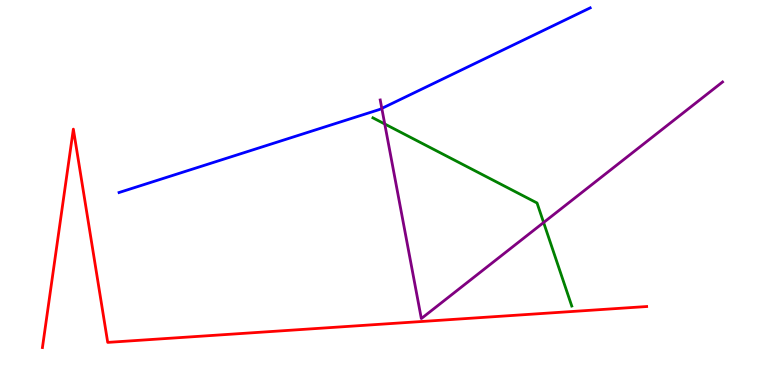[{'lines': ['blue', 'red'], 'intersections': []}, {'lines': ['green', 'red'], 'intersections': []}, {'lines': ['purple', 'red'], 'intersections': []}, {'lines': ['blue', 'green'], 'intersections': []}, {'lines': ['blue', 'purple'], 'intersections': [{'x': 4.93, 'y': 7.18}]}, {'lines': ['green', 'purple'], 'intersections': [{'x': 4.96, 'y': 6.78}, {'x': 7.01, 'y': 4.22}]}]